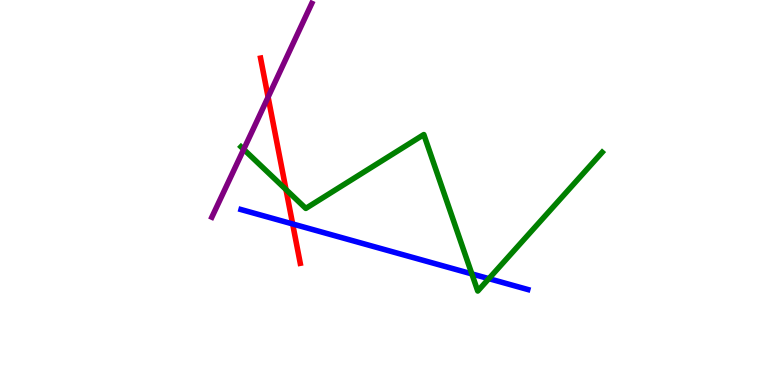[{'lines': ['blue', 'red'], 'intersections': [{'x': 3.78, 'y': 4.18}]}, {'lines': ['green', 'red'], 'intersections': [{'x': 3.69, 'y': 5.08}]}, {'lines': ['purple', 'red'], 'intersections': [{'x': 3.46, 'y': 7.48}]}, {'lines': ['blue', 'green'], 'intersections': [{'x': 6.09, 'y': 2.89}, {'x': 6.31, 'y': 2.76}]}, {'lines': ['blue', 'purple'], 'intersections': []}, {'lines': ['green', 'purple'], 'intersections': [{'x': 3.14, 'y': 6.12}]}]